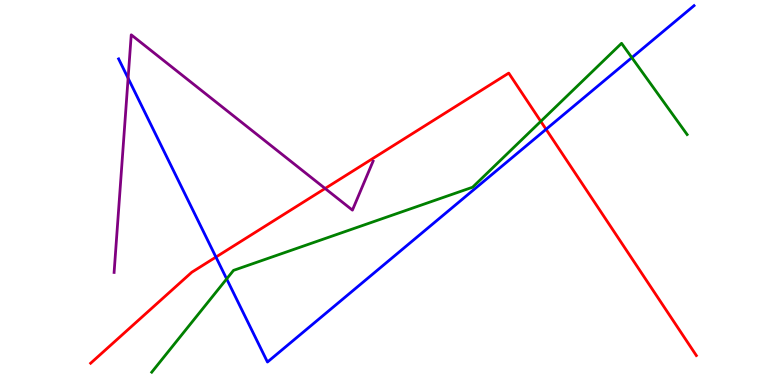[{'lines': ['blue', 'red'], 'intersections': [{'x': 2.79, 'y': 3.32}, {'x': 7.05, 'y': 6.64}]}, {'lines': ['green', 'red'], 'intersections': [{'x': 6.98, 'y': 6.85}]}, {'lines': ['purple', 'red'], 'intersections': [{'x': 4.19, 'y': 5.1}]}, {'lines': ['blue', 'green'], 'intersections': [{'x': 2.92, 'y': 2.76}, {'x': 8.15, 'y': 8.5}]}, {'lines': ['blue', 'purple'], 'intersections': [{'x': 1.65, 'y': 7.97}]}, {'lines': ['green', 'purple'], 'intersections': []}]